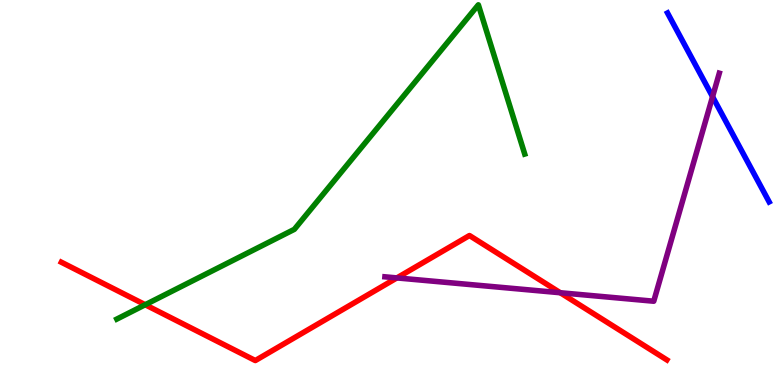[{'lines': ['blue', 'red'], 'intersections': []}, {'lines': ['green', 'red'], 'intersections': [{'x': 1.87, 'y': 2.08}]}, {'lines': ['purple', 'red'], 'intersections': [{'x': 5.12, 'y': 2.78}, {'x': 7.23, 'y': 2.4}]}, {'lines': ['blue', 'green'], 'intersections': []}, {'lines': ['blue', 'purple'], 'intersections': [{'x': 9.19, 'y': 7.49}]}, {'lines': ['green', 'purple'], 'intersections': []}]